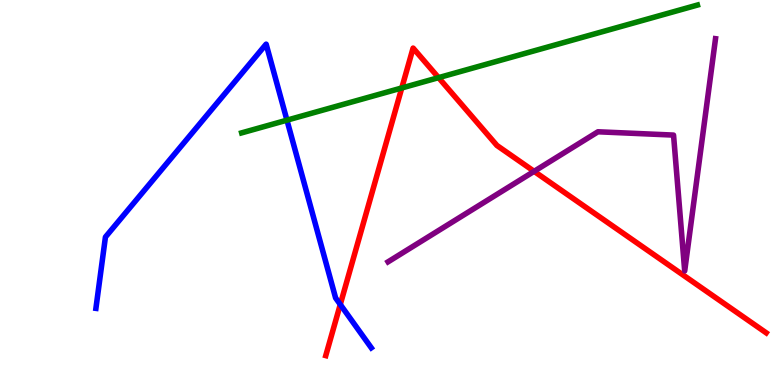[{'lines': ['blue', 'red'], 'intersections': [{'x': 4.39, 'y': 2.09}]}, {'lines': ['green', 'red'], 'intersections': [{'x': 5.18, 'y': 7.72}, {'x': 5.66, 'y': 7.98}]}, {'lines': ['purple', 'red'], 'intersections': [{'x': 6.89, 'y': 5.55}]}, {'lines': ['blue', 'green'], 'intersections': [{'x': 3.7, 'y': 6.88}]}, {'lines': ['blue', 'purple'], 'intersections': []}, {'lines': ['green', 'purple'], 'intersections': []}]